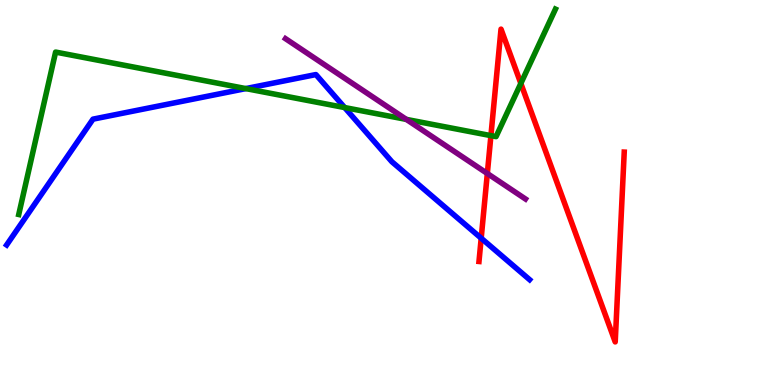[{'lines': ['blue', 'red'], 'intersections': [{'x': 6.21, 'y': 3.81}]}, {'lines': ['green', 'red'], 'intersections': [{'x': 6.33, 'y': 6.48}, {'x': 6.72, 'y': 7.83}]}, {'lines': ['purple', 'red'], 'intersections': [{'x': 6.29, 'y': 5.49}]}, {'lines': ['blue', 'green'], 'intersections': [{'x': 3.17, 'y': 7.7}, {'x': 4.45, 'y': 7.21}]}, {'lines': ['blue', 'purple'], 'intersections': []}, {'lines': ['green', 'purple'], 'intersections': [{'x': 5.24, 'y': 6.9}]}]